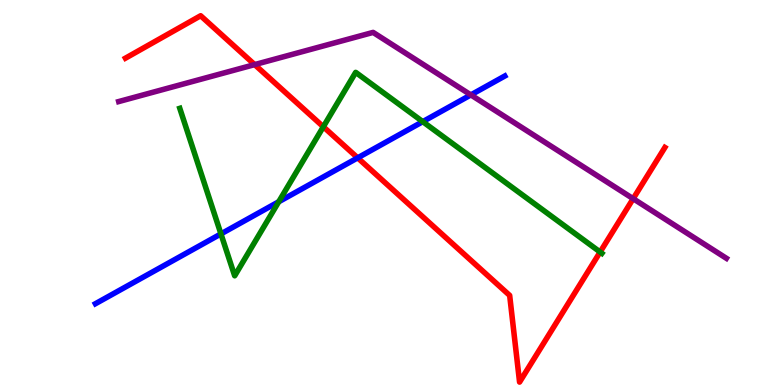[{'lines': ['blue', 'red'], 'intersections': [{'x': 4.62, 'y': 5.9}]}, {'lines': ['green', 'red'], 'intersections': [{'x': 4.17, 'y': 6.71}, {'x': 7.74, 'y': 3.45}]}, {'lines': ['purple', 'red'], 'intersections': [{'x': 3.29, 'y': 8.32}, {'x': 8.17, 'y': 4.84}]}, {'lines': ['blue', 'green'], 'intersections': [{'x': 2.85, 'y': 3.92}, {'x': 3.6, 'y': 4.76}, {'x': 5.45, 'y': 6.84}]}, {'lines': ['blue', 'purple'], 'intersections': [{'x': 6.08, 'y': 7.53}]}, {'lines': ['green', 'purple'], 'intersections': []}]